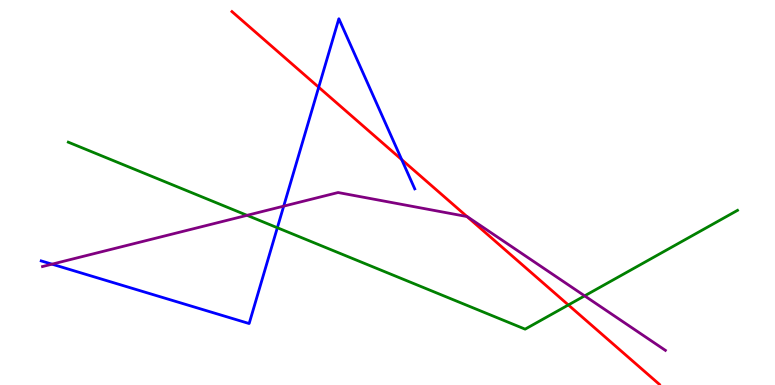[{'lines': ['blue', 'red'], 'intersections': [{'x': 4.11, 'y': 7.73}, {'x': 5.18, 'y': 5.85}]}, {'lines': ['green', 'red'], 'intersections': [{'x': 7.33, 'y': 2.08}]}, {'lines': ['purple', 'red'], 'intersections': [{'x': 6.03, 'y': 4.38}]}, {'lines': ['blue', 'green'], 'intersections': [{'x': 3.58, 'y': 4.08}]}, {'lines': ['blue', 'purple'], 'intersections': [{'x': 0.671, 'y': 3.14}, {'x': 3.66, 'y': 4.65}]}, {'lines': ['green', 'purple'], 'intersections': [{'x': 3.19, 'y': 4.41}, {'x': 7.54, 'y': 2.32}]}]